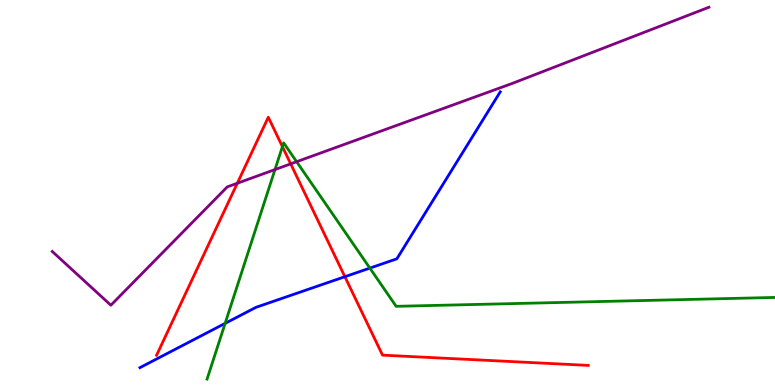[{'lines': ['blue', 'red'], 'intersections': [{'x': 4.45, 'y': 2.81}]}, {'lines': ['green', 'red'], 'intersections': [{'x': 3.64, 'y': 6.19}]}, {'lines': ['purple', 'red'], 'intersections': [{'x': 3.06, 'y': 5.24}, {'x': 3.75, 'y': 5.74}]}, {'lines': ['blue', 'green'], 'intersections': [{'x': 2.9, 'y': 1.6}, {'x': 4.77, 'y': 3.04}]}, {'lines': ['blue', 'purple'], 'intersections': []}, {'lines': ['green', 'purple'], 'intersections': [{'x': 3.55, 'y': 5.6}, {'x': 3.83, 'y': 5.8}]}]